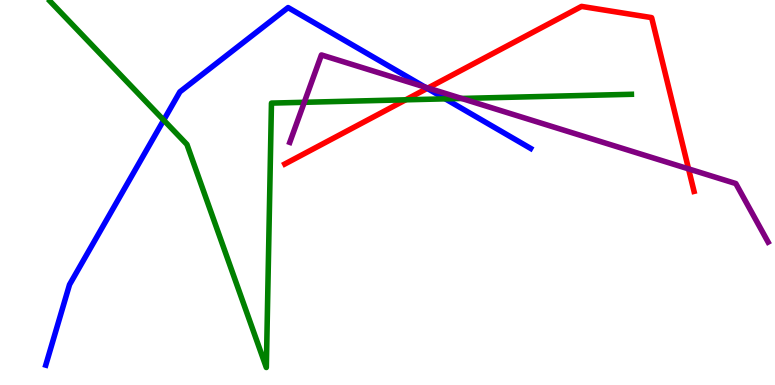[{'lines': ['blue', 'red'], 'intersections': [{'x': 5.51, 'y': 7.7}]}, {'lines': ['green', 'red'], 'intersections': [{'x': 5.23, 'y': 7.41}]}, {'lines': ['purple', 'red'], 'intersections': [{'x': 5.52, 'y': 7.71}, {'x': 8.88, 'y': 5.61}]}, {'lines': ['blue', 'green'], 'intersections': [{'x': 2.11, 'y': 6.88}, {'x': 5.75, 'y': 7.43}]}, {'lines': ['blue', 'purple'], 'intersections': [{'x': 5.48, 'y': 7.74}]}, {'lines': ['green', 'purple'], 'intersections': [{'x': 3.93, 'y': 7.34}, {'x': 5.96, 'y': 7.44}]}]